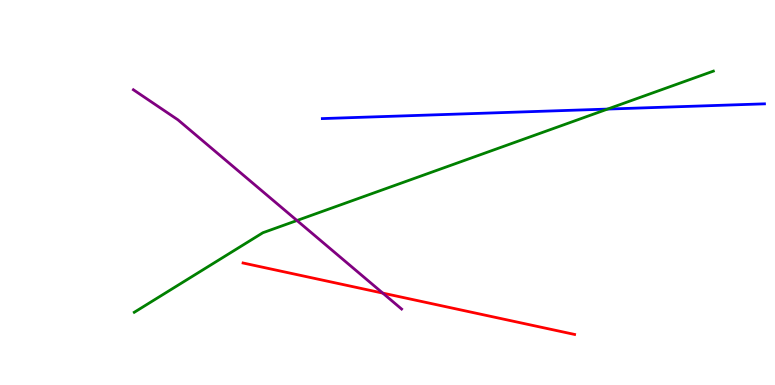[{'lines': ['blue', 'red'], 'intersections': []}, {'lines': ['green', 'red'], 'intersections': []}, {'lines': ['purple', 'red'], 'intersections': [{'x': 4.94, 'y': 2.39}]}, {'lines': ['blue', 'green'], 'intersections': [{'x': 7.84, 'y': 7.17}]}, {'lines': ['blue', 'purple'], 'intersections': []}, {'lines': ['green', 'purple'], 'intersections': [{'x': 3.83, 'y': 4.27}]}]